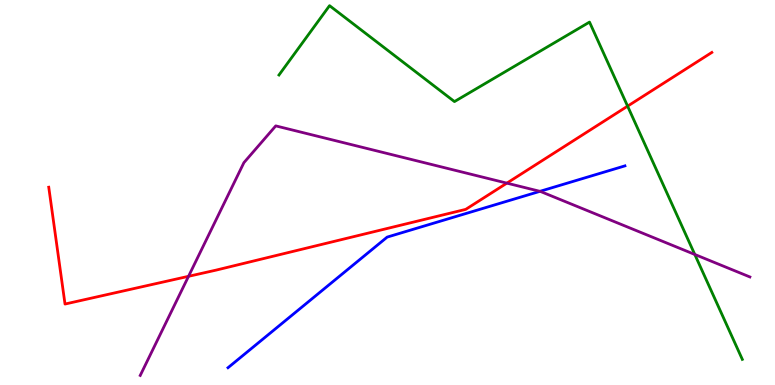[{'lines': ['blue', 'red'], 'intersections': []}, {'lines': ['green', 'red'], 'intersections': [{'x': 8.1, 'y': 7.24}]}, {'lines': ['purple', 'red'], 'intersections': [{'x': 2.43, 'y': 2.82}, {'x': 6.54, 'y': 5.24}]}, {'lines': ['blue', 'green'], 'intersections': []}, {'lines': ['blue', 'purple'], 'intersections': [{'x': 6.97, 'y': 5.03}]}, {'lines': ['green', 'purple'], 'intersections': [{'x': 8.97, 'y': 3.39}]}]